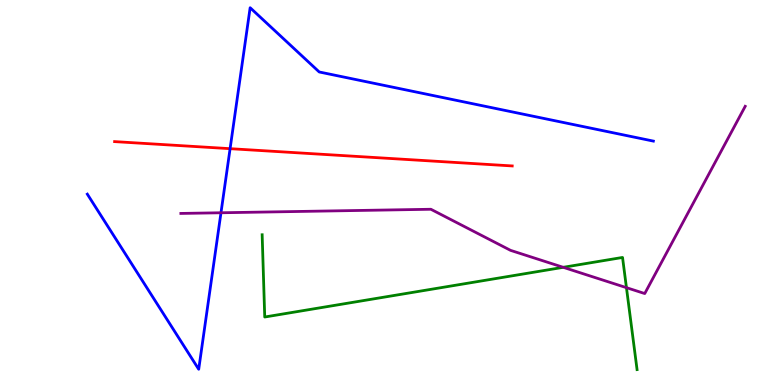[{'lines': ['blue', 'red'], 'intersections': [{'x': 2.97, 'y': 6.14}]}, {'lines': ['green', 'red'], 'intersections': []}, {'lines': ['purple', 'red'], 'intersections': []}, {'lines': ['blue', 'green'], 'intersections': []}, {'lines': ['blue', 'purple'], 'intersections': [{'x': 2.85, 'y': 4.47}]}, {'lines': ['green', 'purple'], 'intersections': [{'x': 7.27, 'y': 3.06}, {'x': 8.08, 'y': 2.53}]}]